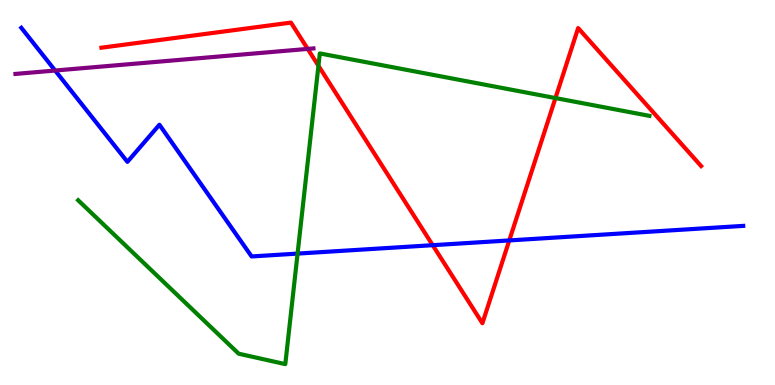[{'lines': ['blue', 'red'], 'intersections': [{'x': 5.58, 'y': 3.63}, {'x': 6.57, 'y': 3.76}]}, {'lines': ['green', 'red'], 'intersections': [{'x': 4.11, 'y': 8.29}, {'x': 7.17, 'y': 7.45}]}, {'lines': ['purple', 'red'], 'intersections': [{'x': 3.97, 'y': 8.73}]}, {'lines': ['blue', 'green'], 'intersections': [{'x': 3.84, 'y': 3.41}]}, {'lines': ['blue', 'purple'], 'intersections': [{'x': 0.711, 'y': 8.17}]}, {'lines': ['green', 'purple'], 'intersections': []}]